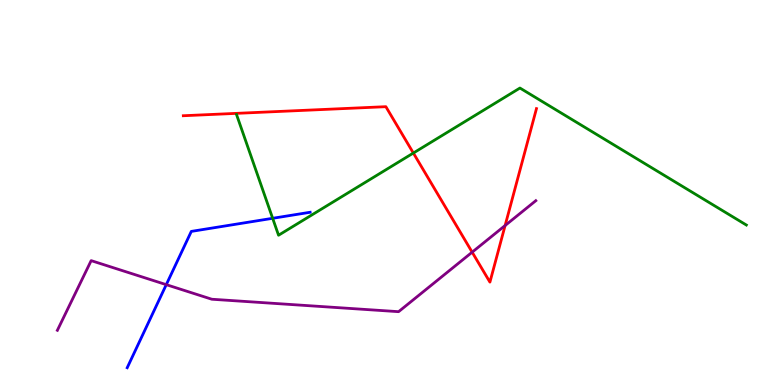[{'lines': ['blue', 'red'], 'intersections': []}, {'lines': ['green', 'red'], 'intersections': [{'x': 5.33, 'y': 6.03}]}, {'lines': ['purple', 'red'], 'intersections': [{'x': 6.09, 'y': 3.45}, {'x': 6.52, 'y': 4.14}]}, {'lines': ['blue', 'green'], 'intersections': [{'x': 3.52, 'y': 4.33}]}, {'lines': ['blue', 'purple'], 'intersections': [{'x': 2.15, 'y': 2.61}]}, {'lines': ['green', 'purple'], 'intersections': []}]